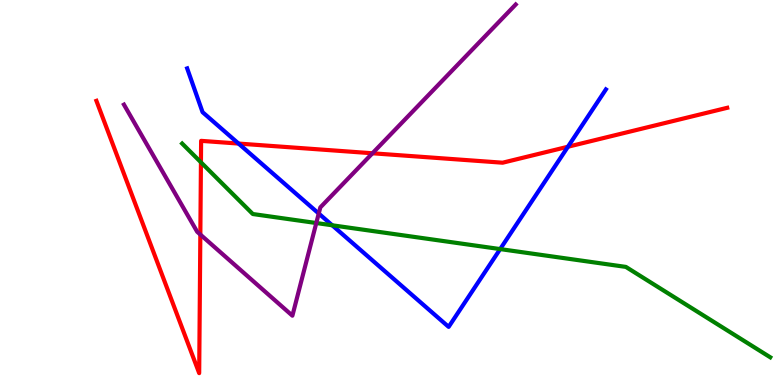[{'lines': ['blue', 'red'], 'intersections': [{'x': 3.08, 'y': 6.27}, {'x': 7.33, 'y': 6.19}]}, {'lines': ['green', 'red'], 'intersections': [{'x': 2.59, 'y': 5.78}]}, {'lines': ['purple', 'red'], 'intersections': [{'x': 2.59, 'y': 3.91}, {'x': 4.81, 'y': 6.02}]}, {'lines': ['blue', 'green'], 'intersections': [{'x': 4.29, 'y': 4.15}, {'x': 6.45, 'y': 3.53}]}, {'lines': ['blue', 'purple'], 'intersections': [{'x': 4.11, 'y': 4.45}]}, {'lines': ['green', 'purple'], 'intersections': [{'x': 4.08, 'y': 4.21}]}]